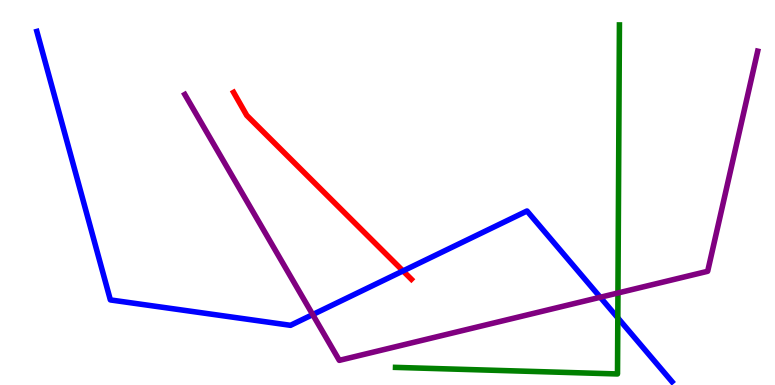[{'lines': ['blue', 'red'], 'intersections': [{'x': 5.2, 'y': 2.96}]}, {'lines': ['green', 'red'], 'intersections': []}, {'lines': ['purple', 'red'], 'intersections': []}, {'lines': ['blue', 'green'], 'intersections': [{'x': 7.97, 'y': 1.74}]}, {'lines': ['blue', 'purple'], 'intersections': [{'x': 4.04, 'y': 1.83}, {'x': 7.75, 'y': 2.28}]}, {'lines': ['green', 'purple'], 'intersections': [{'x': 7.97, 'y': 2.39}]}]